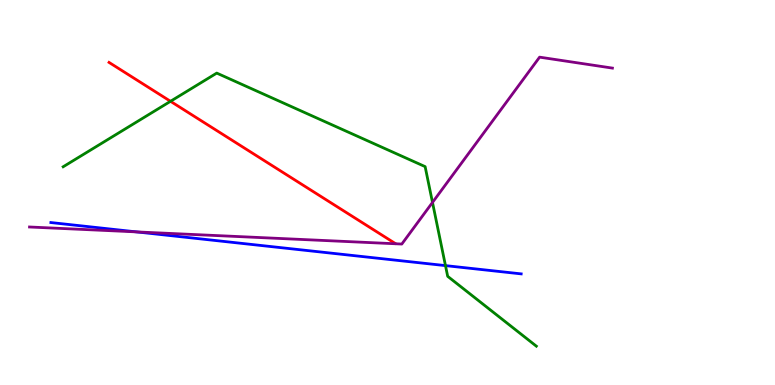[{'lines': ['blue', 'red'], 'intersections': []}, {'lines': ['green', 'red'], 'intersections': [{'x': 2.2, 'y': 7.37}]}, {'lines': ['purple', 'red'], 'intersections': []}, {'lines': ['blue', 'green'], 'intersections': [{'x': 5.75, 'y': 3.1}]}, {'lines': ['blue', 'purple'], 'intersections': [{'x': 1.76, 'y': 3.98}]}, {'lines': ['green', 'purple'], 'intersections': [{'x': 5.58, 'y': 4.74}]}]